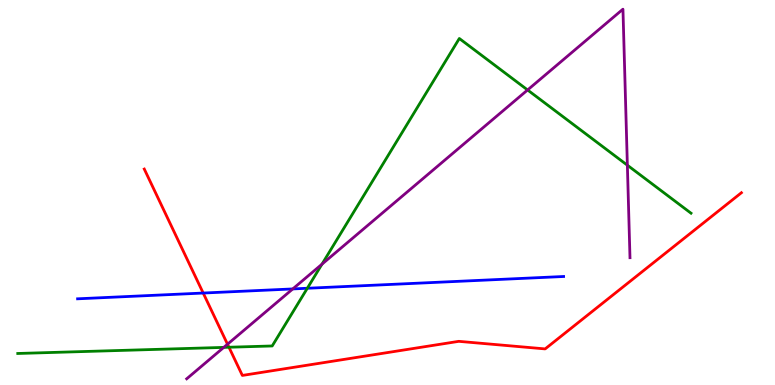[{'lines': ['blue', 'red'], 'intersections': [{'x': 2.62, 'y': 2.39}]}, {'lines': ['green', 'red'], 'intersections': [{'x': 2.95, 'y': 0.981}]}, {'lines': ['purple', 'red'], 'intersections': [{'x': 2.94, 'y': 1.06}]}, {'lines': ['blue', 'green'], 'intersections': [{'x': 3.97, 'y': 2.51}]}, {'lines': ['blue', 'purple'], 'intersections': [{'x': 3.78, 'y': 2.5}]}, {'lines': ['green', 'purple'], 'intersections': [{'x': 2.89, 'y': 0.977}, {'x': 4.15, 'y': 3.14}, {'x': 6.81, 'y': 7.66}, {'x': 8.1, 'y': 5.71}]}]